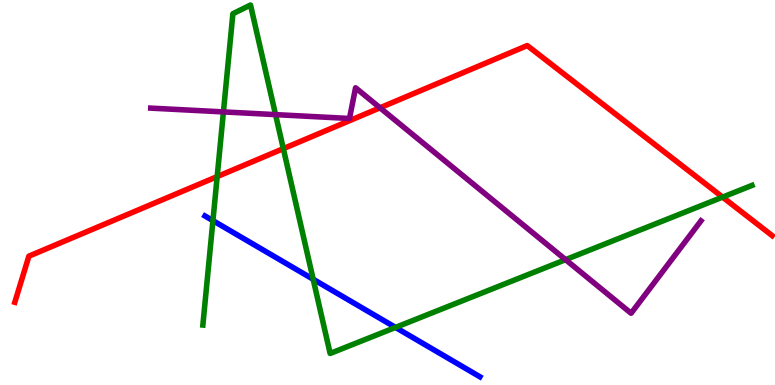[{'lines': ['blue', 'red'], 'intersections': []}, {'lines': ['green', 'red'], 'intersections': [{'x': 2.8, 'y': 5.41}, {'x': 3.66, 'y': 6.14}, {'x': 9.32, 'y': 4.88}]}, {'lines': ['purple', 'red'], 'intersections': [{'x': 4.9, 'y': 7.2}]}, {'lines': ['blue', 'green'], 'intersections': [{'x': 2.75, 'y': 4.27}, {'x': 4.04, 'y': 2.75}, {'x': 5.1, 'y': 1.5}]}, {'lines': ['blue', 'purple'], 'intersections': []}, {'lines': ['green', 'purple'], 'intersections': [{'x': 2.88, 'y': 7.09}, {'x': 3.56, 'y': 7.02}, {'x': 7.3, 'y': 3.26}]}]